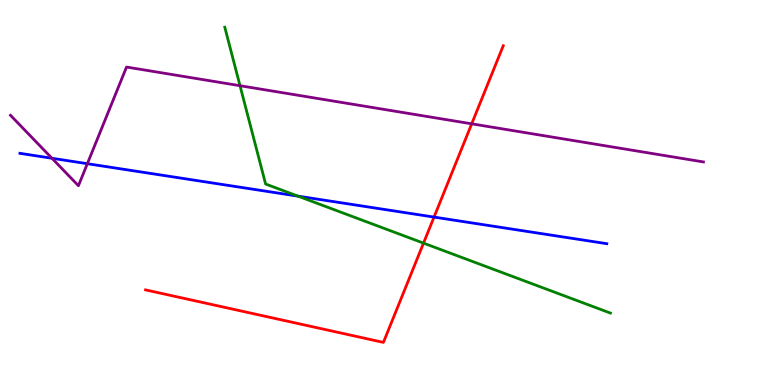[{'lines': ['blue', 'red'], 'intersections': [{'x': 5.6, 'y': 4.36}]}, {'lines': ['green', 'red'], 'intersections': [{'x': 5.46, 'y': 3.69}]}, {'lines': ['purple', 'red'], 'intersections': [{'x': 6.09, 'y': 6.78}]}, {'lines': ['blue', 'green'], 'intersections': [{'x': 3.85, 'y': 4.91}]}, {'lines': ['blue', 'purple'], 'intersections': [{'x': 0.67, 'y': 5.89}, {'x': 1.13, 'y': 5.75}]}, {'lines': ['green', 'purple'], 'intersections': [{'x': 3.1, 'y': 7.77}]}]